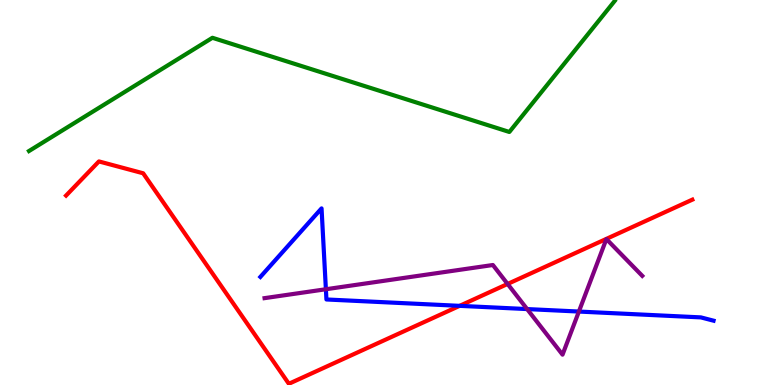[{'lines': ['blue', 'red'], 'intersections': [{'x': 5.93, 'y': 2.06}]}, {'lines': ['green', 'red'], 'intersections': []}, {'lines': ['purple', 'red'], 'intersections': [{'x': 6.55, 'y': 2.62}]}, {'lines': ['blue', 'green'], 'intersections': []}, {'lines': ['blue', 'purple'], 'intersections': [{'x': 4.2, 'y': 2.49}, {'x': 6.8, 'y': 1.97}, {'x': 7.47, 'y': 1.91}]}, {'lines': ['green', 'purple'], 'intersections': []}]